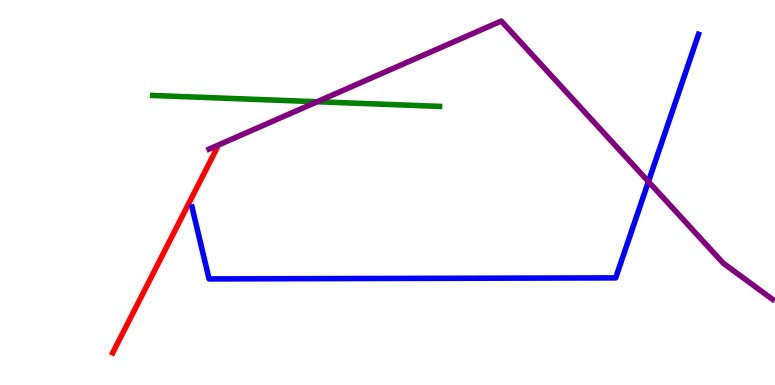[{'lines': ['blue', 'red'], 'intersections': []}, {'lines': ['green', 'red'], 'intersections': []}, {'lines': ['purple', 'red'], 'intersections': []}, {'lines': ['blue', 'green'], 'intersections': []}, {'lines': ['blue', 'purple'], 'intersections': [{'x': 8.37, 'y': 5.28}]}, {'lines': ['green', 'purple'], 'intersections': [{'x': 4.09, 'y': 7.36}]}]